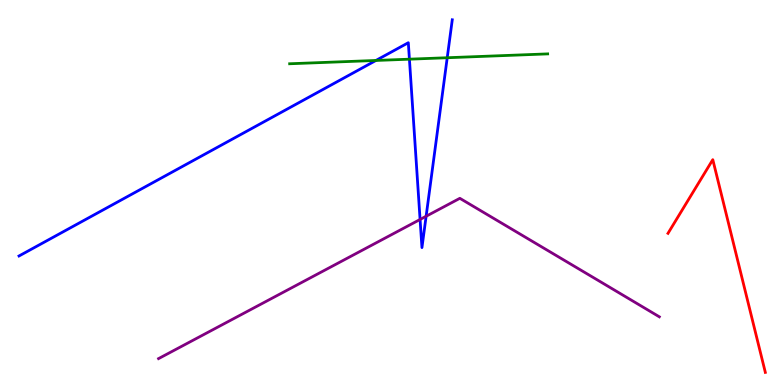[{'lines': ['blue', 'red'], 'intersections': []}, {'lines': ['green', 'red'], 'intersections': []}, {'lines': ['purple', 'red'], 'intersections': []}, {'lines': ['blue', 'green'], 'intersections': [{'x': 4.85, 'y': 8.43}, {'x': 5.28, 'y': 8.46}, {'x': 5.77, 'y': 8.5}]}, {'lines': ['blue', 'purple'], 'intersections': [{'x': 5.42, 'y': 4.3}, {'x': 5.5, 'y': 4.38}]}, {'lines': ['green', 'purple'], 'intersections': []}]